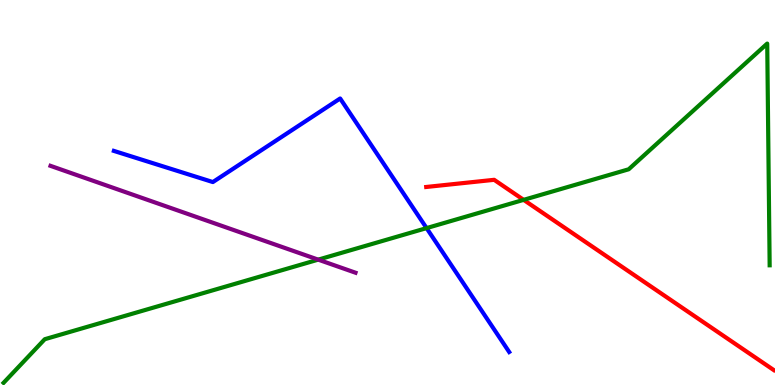[{'lines': ['blue', 'red'], 'intersections': []}, {'lines': ['green', 'red'], 'intersections': [{'x': 6.76, 'y': 4.81}]}, {'lines': ['purple', 'red'], 'intersections': []}, {'lines': ['blue', 'green'], 'intersections': [{'x': 5.5, 'y': 4.08}]}, {'lines': ['blue', 'purple'], 'intersections': []}, {'lines': ['green', 'purple'], 'intersections': [{'x': 4.11, 'y': 3.26}]}]